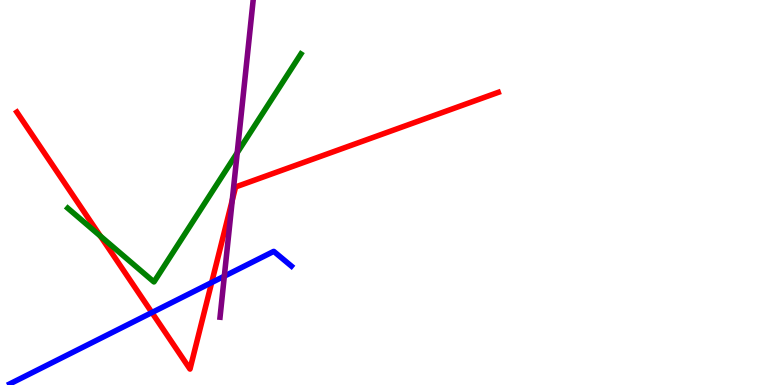[{'lines': ['blue', 'red'], 'intersections': [{'x': 1.96, 'y': 1.88}, {'x': 2.73, 'y': 2.66}]}, {'lines': ['green', 'red'], 'intersections': [{'x': 1.3, 'y': 3.87}]}, {'lines': ['purple', 'red'], 'intersections': [{'x': 3.0, 'y': 4.8}]}, {'lines': ['blue', 'green'], 'intersections': []}, {'lines': ['blue', 'purple'], 'intersections': [{'x': 2.89, 'y': 2.83}]}, {'lines': ['green', 'purple'], 'intersections': [{'x': 3.06, 'y': 6.03}]}]